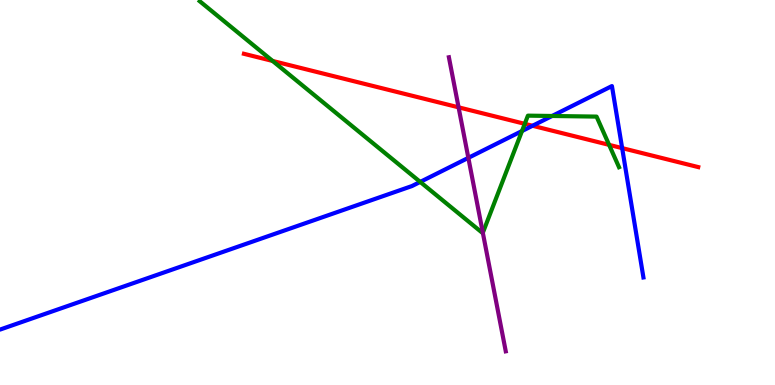[{'lines': ['blue', 'red'], 'intersections': [{'x': 6.87, 'y': 6.73}, {'x': 8.03, 'y': 6.15}]}, {'lines': ['green', 'red'], 'intersections': [{'x': 3.52, 'y': 8.42}, {'x': 6.77, 'y': 6.78}, {'x': 7.86, 'y': 6.24}]}, {'lines': ['purple', 'red'], 'intersections': [{'x': 5.92, 'y': 7.21}]}, {'lines': ['blue', 'green'], 'intersections': [{'x': 5.42, 'y': 5.27}, {'x': 6.74, 'y': 6.6}, {'x': 7.12, 'y': 6.99}]}, {'lines': ['blue', 'purple'], 'intersections': [{'x': 6.04, 'y': 5.9}]}, {'lines': ['green', 'purple'], 'intersections': [{'x': 6.23, 'y': 3.95}]}]